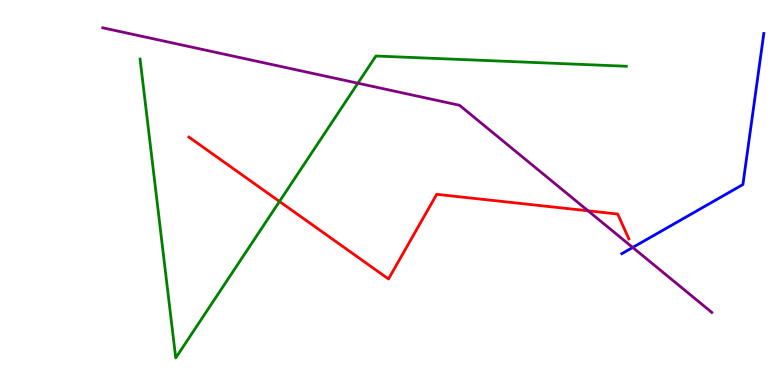[{'lines': ['blue', 'red'], 'intersections': []}, {'lines': ['green', 'red'], 'intersections': [{'x': 3.61, 'y': 4.77}]}, {'lines': ['purple', 'red'], 'intersections': [{'x': 7.59, 'y': 4.52}]}, {'lines': ['blue', 'green'], 'intersections': []}, {'lines': ['blue', 'purple'], 'intersections': [{'x': 8.16, 'y': 3.57}]}, {'lines': ['green', 'purple'], 'intersections': [{'x': 4.62, 'y': 7.84}]}]